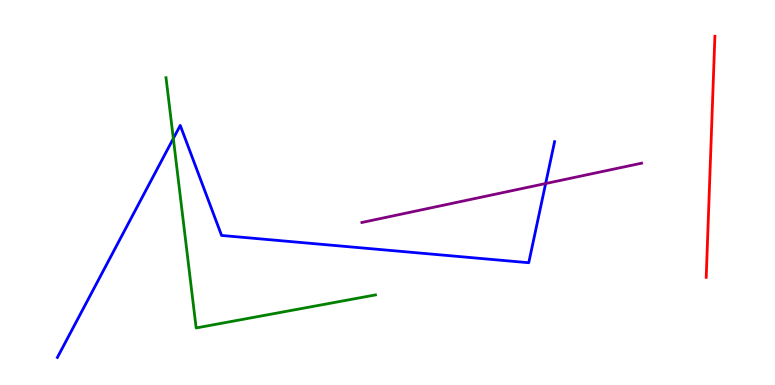[{'lines': ['blue', 'red'], 'intersections': []}, {'lines': ['green', 'red'], 'intersections': []}, {'lines': ['purple', 'red'], 'intersections': []}, {'lines': ['blue', 'green'], 'intersections': [{'x': 2.24, 'y': 6.4}]}, {'lines': ['blue', 'purple'], 'intersections': [{'x': 7.04, 'y': 5.23}]}, {'lines': ['green', 'purple'], 'intersections': []}]